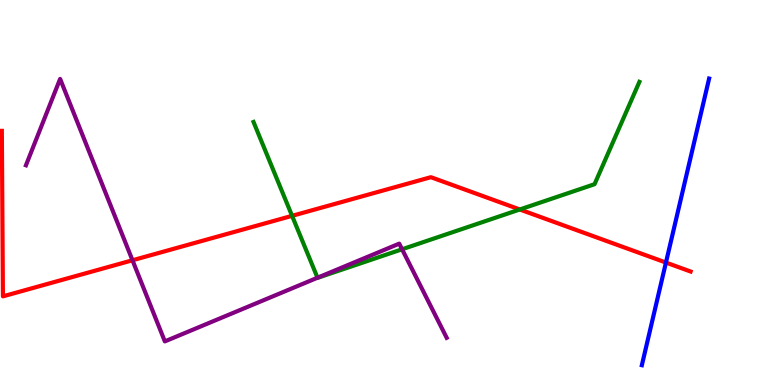[{'lines': ['blue', 'red'], 'intersections': [{'x': 8.59, 'y': 3.18}]}, {'lines': ['green', 'red'], 'intersections': [{'x': 3.77, 'y': 4.39}, {'x': 6.71, 'y': 4.56}]}, {'lines': ['purple', 'red'], 'intersections': [{'x': 1.71, 'y': 3.24}]}, {'lines': ['blue', 'green'], 'intersections': []}, {'lines': ['blue', 'purple'], 'intersections': []}, {'lines': ['green', 'purple'], 'intersections': [{'x': 4.1, 'y': 2.79}, {'x': 5.19, 'y': 3.53}]}]